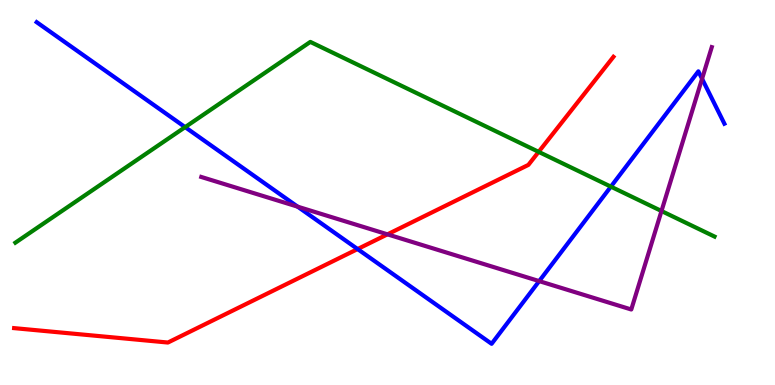[{'lines': ['blue', 'red'], 'intersections': [{'x': 4.61, 'y': 3.53}]}, {'lines': ['green', 'red'], 'intersections': [{'x': 6.95, 'y': 6.06}]}, {'lines': ['purple', 'red'], 'intersections': [{'x': 5.0, 'y': 3.91}]}, {'lines': ['blue', 'green'], 'intersections': [{'x': 2.39, 'y': 6.7}, {'x': 7.88, 'y': 5.15}]}, {'lines': ['blue', 'purple'], 'intersections': [{'x': 3.84, 'y': 4.63}, {'x': 6.96, 'y': 2.7}, {'x': 9.06, 'y': 7.95}]}, {'lines': ['green', 'purple'], 'intersections': [{'x': 8.54, 'y': 4.52}]}]